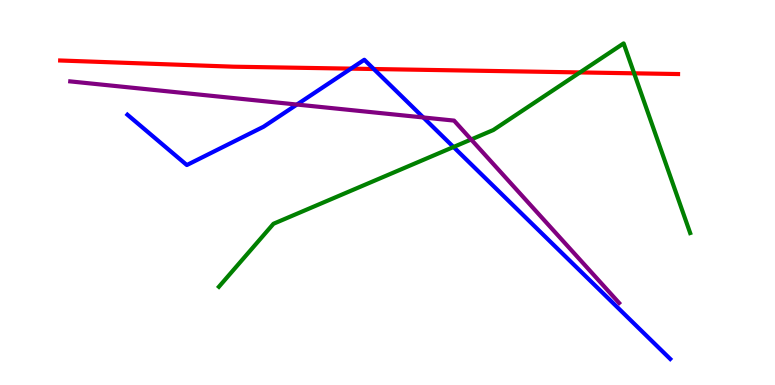[{'lines': ['blue', 'red'], 'intersections': [{'x': 4.53, 'y': 8.22}, {'x': 4.82, 'y': 8.21}]}, {'lines': ['green', 'red'], 'intersections': [{'x': 7.48, 'y': 8.12}, {'x': 8.18, 'y': 8.1}]}, {'lines': ['purple', 'red'], 'intersections': []}, {'lines': ['blue', 'green'], 'intersections': [{'x': 5.85, 'y': 6.18}]}, {'lines': ['blue', 'purple'], 'intersections': [{'x': 3.83, 'y': 7.28}, {'x': 5.46, 'y': 6.95}]}, {'lines': ['green', 'purple'], 'intersections': [{'x': 6.08, 'y': 6.38}]}]